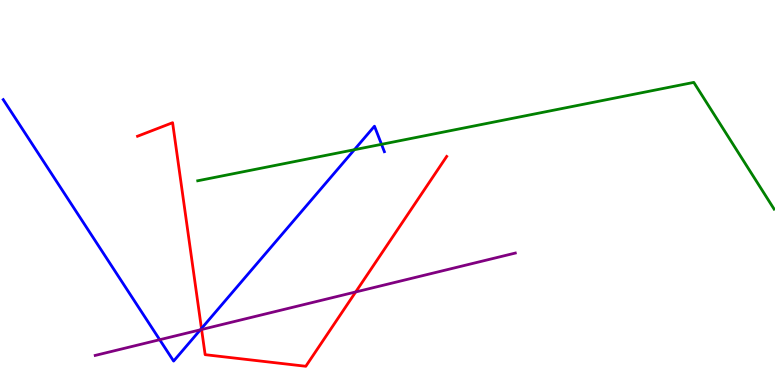[{'lines': ['blue', 'red'], 'intersections': [{'x': 2.6, 'y': 1.47}]}, {'lines': ['green', 'red'], 'intersections': []}, {'lines': ['purple', 'red'], 'intersections': [{'x': 2.6, 'y': 1.44}, {'x': 4.59, 'y': 2.42}]}, {'lines': ['blue', 'green'], 'intersections': [{'x': 4.57, 'y': 6.11}, {'x': 4.92, 'y': 6.25}]}, {'lines': ['blue', 'purple'], 'intersections': [{'x': 2.06, 'y': 1.18}, {'x': 2.59, 'y': 1.43}]}, {'lines': ['green', 'purple'], 'intersections': []}]